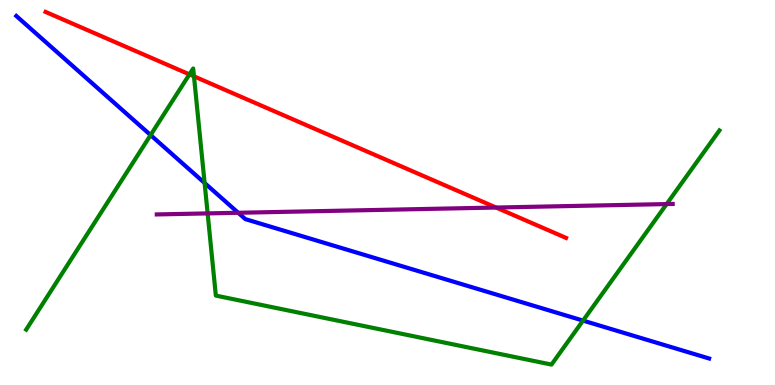[{'lines': ['blue', 'red'], 'intersections': []}, {'lines': ['green', 'red'], 'intersections': [{'x': 2.44, 'y': 8.07}, {'x': 2.5, 'y': 8.02}]}, {'lines': ['purple', 'red'], 'intersections': [{'x': 6.4, 'y': 4.61}]}, {'lines': ['blue', 'green'], 'intersections': [{'x': 1.94, 'y': 6.49}, {'x': 2.64, 'y': 5.25}, {'x': 7.52, 'y': 1.67}]}, {'lines': ['blue', 'purple'], 'intersections': [{'x': 3.07, 'y': 4.47}]}, {'lines': ['green', 'purple'], 'intersections': [{'x': 2.68, 'y': 4.46}, {'x': 8.6, 'y': 4.7}]}]